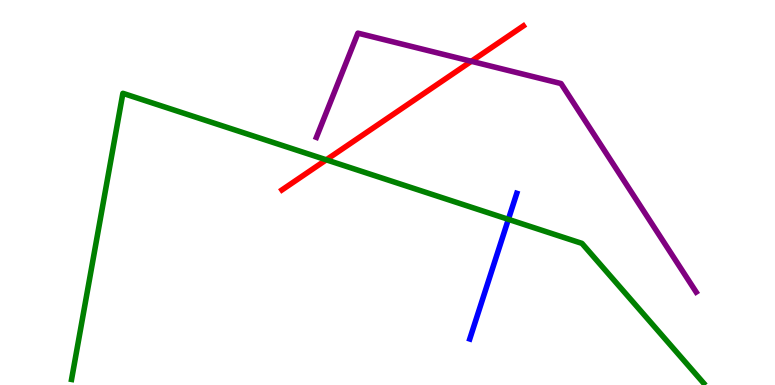[{'lines': ['blue', 'red'], 'intersections': []}, {'lines': ['green', 'red'], 'intersections': [{'x': 4.21, 'y': 5.85}]}, {'lines': ['purple', 'red'], 'intersections': [{'x': 6.08, 'y': 8.41}]}, {'lines': ['blue', 'green'], 'intersections': [{'x': 6.56, 'y': 4.3}]}, {'lines': ['blue', 'purple'], 'intersections': []}, {'lines': ['green', 'purple'], 'intersections': []}]